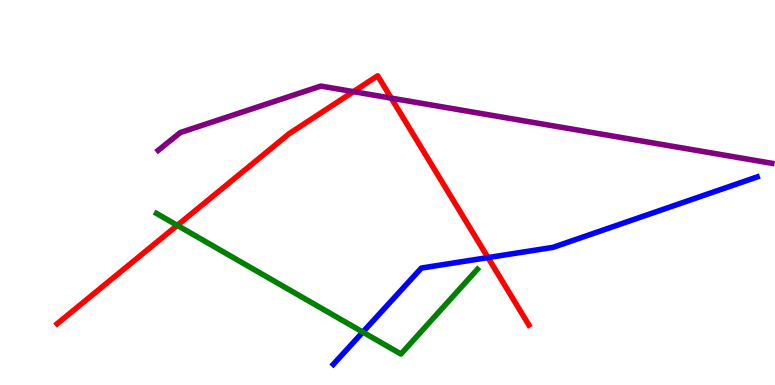[{'lines': ['blue', 'red'], 'intersections': [{'x': 6.3, 'y': 3.31}]}, {'lines': ['green', 'red'], 'intersections': [{'x': 2.29, 'y': 4.15}]}, {'lines': ['purple', 'red'], 'intersections': [{'x': 4.56, 'y': 7.62}, {'x': 5.05, 'y': 7.45}]}, {'lines': ['blue', 'green'], 'intersections': [{'x': 4.68, 'y': 1.37}]}, {'lines': ['blue', 'purple'], 'intersections': []}, {'lines': ['green', 'purple'], 'intersections': []}]